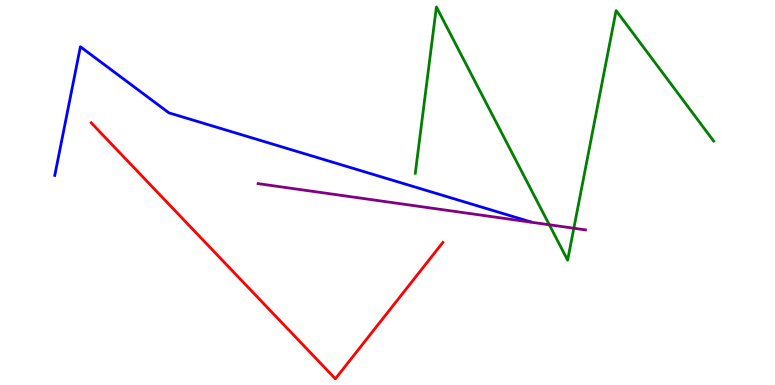[{'lines': ['blue', 'red'], 'intersections': []}, {'lines': ['green', 'red'], 'intersections': []}, {'lines': ['purple', 'red'], 'intersections': []}, {'lines': ['blue', 'green'], 'intersections': []}, {'lines': ['blue', 'purple'], 'intersections': []}, {'lines': ['green', 'purple'], 'intersections': [{'x': 7.09, 'y': 4.16}, {'x': 7.4, 'y': 4.07}]}]